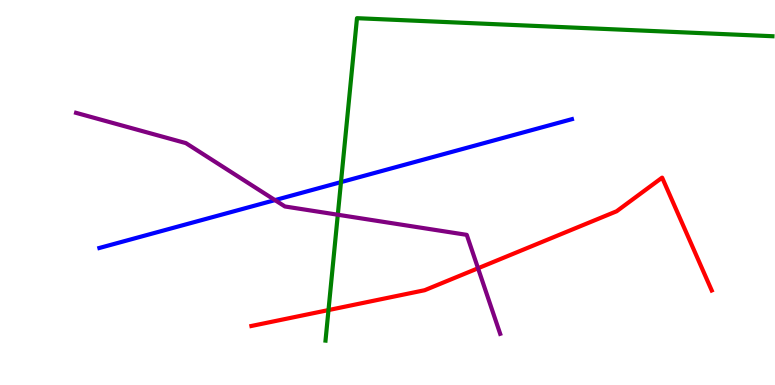[{'lines': ['blue', 'red'], 'intersections': []}, {'lines': ['green', 'red'], 'intersections': [{'x': 4.24, 'y': 1.95}]}, {'lines': ['purple', 'red'], 'intersections': [{'x': 6.17, 'y': 3.03}]}, {'lines': ['blue', 'green'], 'intersections': [{'x': 4.4, 'y': 5.27}]}, {'lines': ['blue', 'purple'], 'intersections': [{'x': 3.55, 'y': 4.8}]}, {'lines': ['green', 'purple'], 'intersections': [{'x': 4.36, 'y': 4.42}]}]